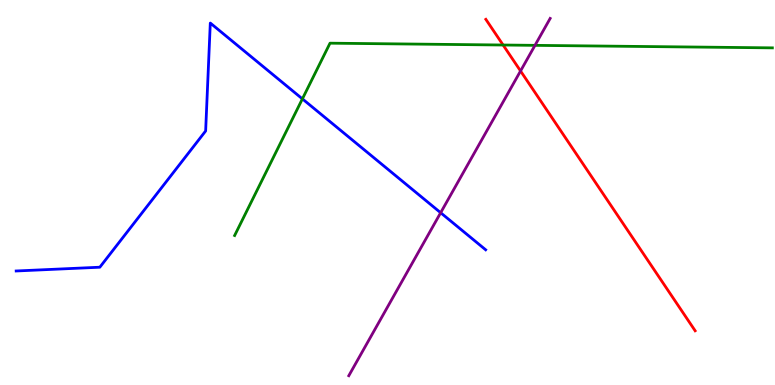[{'lines': ['blue', 'red'], 'intersections': []}, {'lines': ['green', 'red'], 'intersections': [{'x': 6.49, 'y': 8.83}]}, {'lines': ['purple', 'red'], 'intersections': [{'x': 6.72, 'y': 8.16}]}, {'lines': ['blue', 'green'], 'intersections': [{'x': 3.9, 'y': 7.43}]}, {'lines': ['blue', 'purple'], 'intersections': [{'x': 5.69, 'y': 4.47}]}, {'lines': ['green', 'purple'], 'intersections': [{'x': 6.9, 'y': 8.82}]}]